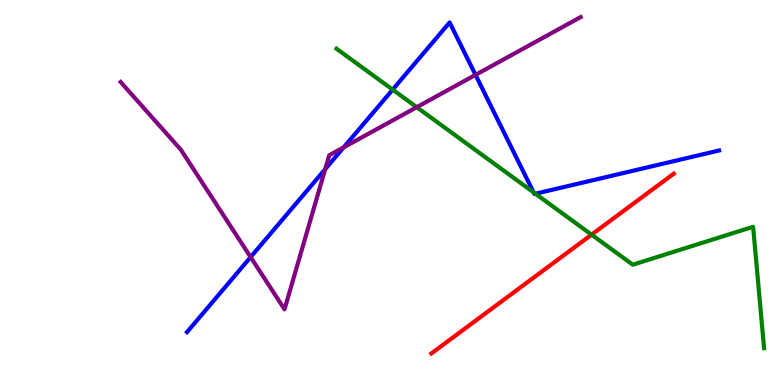[{'lines': ['blue', 'red'], 'intersections': []}, {'lines': ['green', 'red'], 'intersections': [{'x': 7.63, 'y': 3.91}]}, {'lines': ['purple', 'red'], 'intersections': []}, {'lines': ['blue', 'green'], 'intersections': [{'x': 5.07, 'y': 7.67}, {'x': 6.88, 'y': 5.0}, {'x': 6.91, 'y': 4.97}]}, {'lines': ['blue', 'purple'], 'intersections': [{'x': 3.23, 'y': 3.32}, {'x': 4.2, 'y': 5.61}, {'x': 4.44, 'y': 6.17}, {'x': 6.14, 'y': 8.06}]}, {'lines': ['green', 'purple'], 'intersections': [{'x': 5.38, 'y': 7.22}]}]